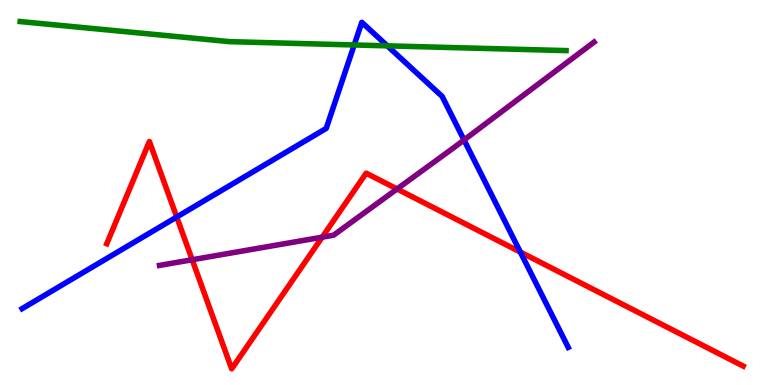[{'lines': ['blue', 'red'], 'intersections': [{'x': 2.28, 'y': 4.36}, {'x': 6.71, 'y': 3.45}]}, {'lines': ['green', 'red'], 'intersections': []}, {'lines': ['purple', 'red'], 'intersections': [{'x': 2.48, 'y': 3.25}, {'x': 4.16, 'y': 3.84}, {'x': 5.12, 'y': 5.09}]}, {'lines': ['blue', 'green'], 'intersections': [{'x': 4.57, 'y': 8.83}, {'x': 5.0, 'y': 8.81}]}, {'lines': ['blue', 'purple'], 'intersections': [{'x': 5.99, 'y': 6.36}]}, {'lines': ['green', 'purple'], 'intersections': []}]